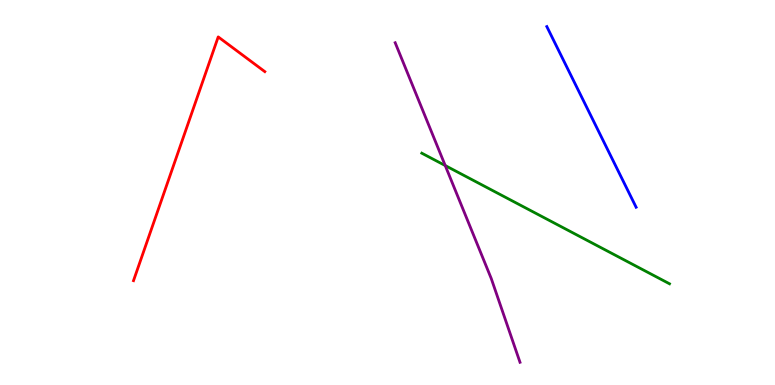[{'lines': ['blue', 'red'], 'intersections': []}, {'lines': ['green', 'red'], 'intersections': []}, {'lines': ['purple', 'red'], 'intersections': []}, {'lines': ['blue', 'green'], 'intersections': []}, {'lines': ['blue', 'purple'], 'intersections': []}, {'lines': ['green', 'purple'], 'intersections': [{'x': 5.74, 'y': 5.7}]}]